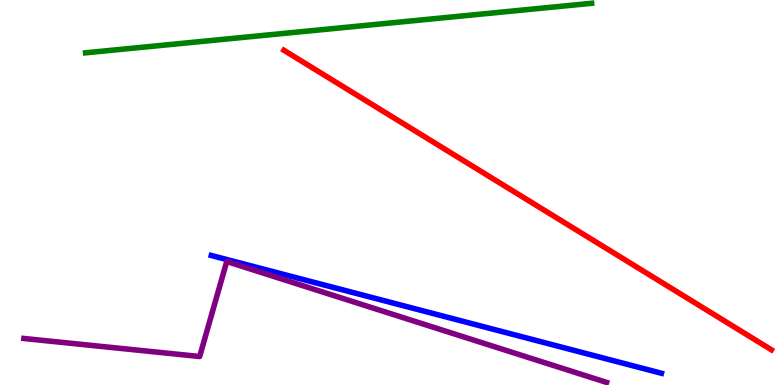[{'lines': ['blue', 'red'], 'intersections': []}, {'lines': ['green', 'red'], 'intersections': []}, {'lines': ['purple', 'red'], 'intersections': []}, {'lines': ['blue', 'green'], 'intersections': []}, {'lines': ['blue', 'purple'], 'intersections': []}, {'lines': ['green', 'purple'], 'intersections': []}]